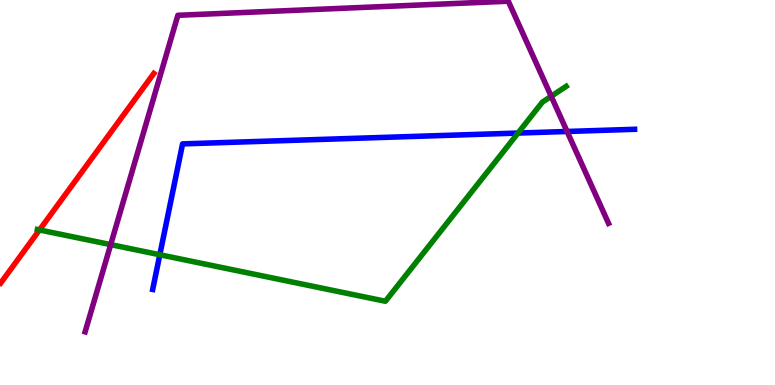[{'lines': ['blue', 'red'], 'intersections': []}, {'lines': ['green', 'red'], 'intersections': [{'x': 0.509, 'y': 4.03}]}, {'lines': ['purple', 'red'], 'intersections': []}, {'lines': ['blue', 'green'], 'intersections': [{'x': 2.06, 'y': 3.38}, {'x': 6.68, 'y': 6.54}]}, {'lines': ['blue', 'purple'], 'intersections': [{'x': 7.32, 'y': 6.58}]}, {'lines': ['green', 'purple'], 'intersections': [{'x': 1.43, 'y': 3.65}, {'x': 7.11, 'y': 7.5}]}]